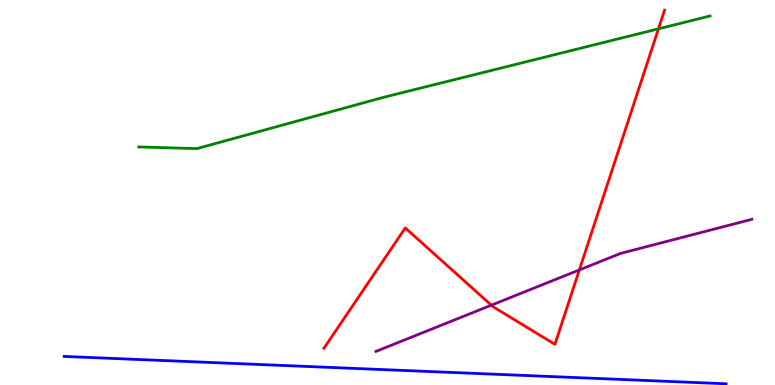[{'lines': ['blue', 'red'], 'intersections': []}, {'lines': ['green', 'red'], 'intersections': [{'x': 8.5, 'y': 9.25}]}, {'lines': ['purple', 'red'], 'intersections': [{'x': 6.34, 'y': 2.07}, {'x': 7.48, 'y': 2.99}]}, {'lines': ['blue', 'green'], 'intersections': []}, {'lines': ['blue', 'purple'], 'intersections': []}, {'lines': ['green', 'purple'], 'intersections': []}]